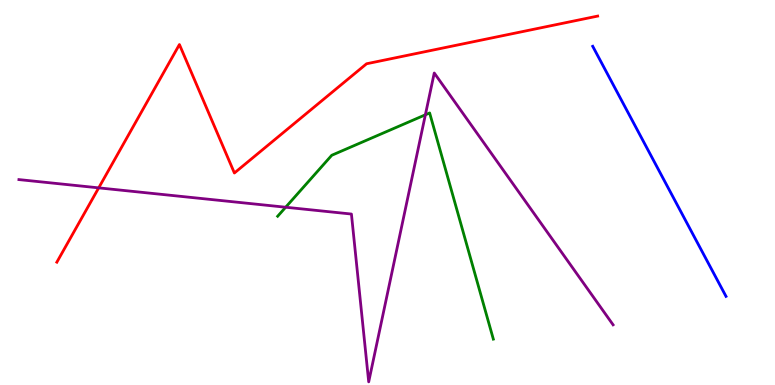[{'lines': ['blue', 'red'], 'intersections': []}, {'lines': ['green', 'red'], 'intersections': []}, {'lines': ['purple', 'red'], 'intersections': [{'x': 1.27, 'y': 5.12}]}, {'lines': ['blue', 'green'], 'intersections': []}, {'lines': ['blue', 'purple'], 'intersections': []}, {'lines': ['green', 'purple'], 'intersections': [{'x': 3.69, 'y': 4.62}, {'x': 5.49, 'y': 7.02}]}]